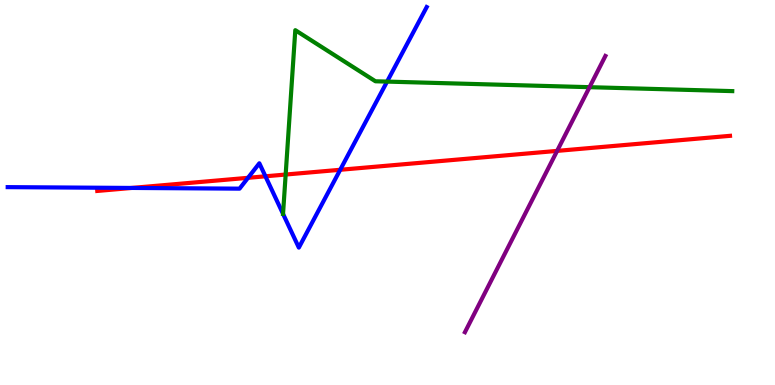[{'lines': ['blue', 'red'], 'intersections': [{'x': 1.7, 'y': 5.12}, {'x': 3.2, 'y': 5.38}, {'x': 3.43, 'y': 5.42}, {'x': 4.39, 'y': 5.59}]}, {'lines': ['green', 'red'], 'intersections': [{'x': 3.69, 'y': 5.47}]}, {'lines': ['purple', 'red'], 'intersections': [{'x': 7.19, 'y': 6.08}]}, {'lines': ['blue', 'green'], 'intersections': [{'x': 3.65, 'y': 4.45}, {'x': 4.99, 'y': 7.88}]}, {'lines': ['blue', 'purple'], 'intersections': []}, {'lines': ['green', 'purple'], 'intersections': [{'x': 7.61, 'y': 7.74}]}]